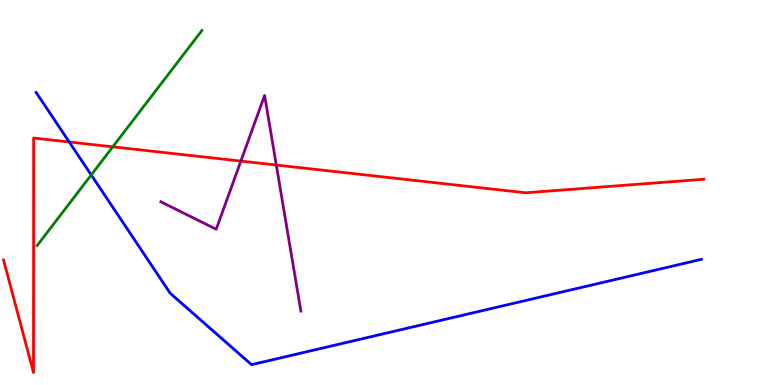[{'lines': ['blue', 'red'], 'intersections': [{'x': 0.893, 'y': 6.31}]}, {'lines': ['green', 'red'], 'intersections': [{'x': 1.46, 'y': 6.19}]}, {'lines': ['purple', 'red'], 'intersections': [{'x': 3.11, 'y': 5.82}, {'x': 3.57, 'y': 5.71}]}, {'lines': ['blue', 'green'], 'intersections': [{'x': 1.18, 'y': 5.46}]}, {'lines': ['blue', 'purple'], 'intersections': []}, {'lines': ['green', 'purple'], 'intersections': []}]